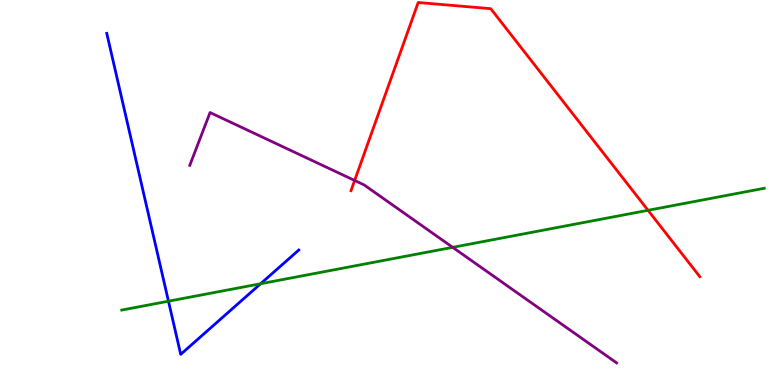[{'lines': ['blue', 'red'], 'intersections': []}, {'lines': ['green', 'red'], 'intersections': [{'x': 8.36, 'y': 4.54}]}, {'lines': ['purple', 'red'], 'intersections': [{'x': 4.58, 'y': 5.31}]}, {'lines': ['blue', 'green'], 'intersections': [{'x': 2.17, 'y': 2.18}, {'x': 3.36, 'y': 2.63}]}, {'lines': ['blue', 'purple'], 'intersections': []}, {'lines': ['green', 'purple'], 'intersections': [{'x': 5.84, 'y': 3.58}]}]